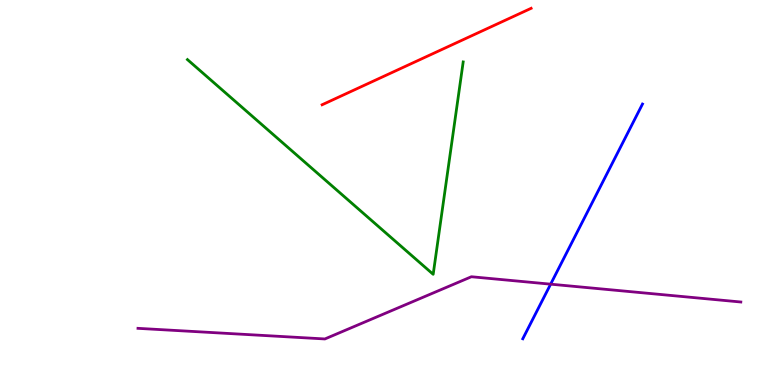[{'lines': ['blue', 'red'], 'intersections': []}, {'lines': ['green', 'red'], 'intersections': []}, {'lines': ['purple', 'red'], 'intersections': []}, {'lines': ['blue', 'green'], 'intersections': []}, {'lines': ['blue', 'purple'], 'intersections': [{'x': 7.1, 'y': 2.62}]}, {'lines': ['green', 'purple'], 'intersections': []}]